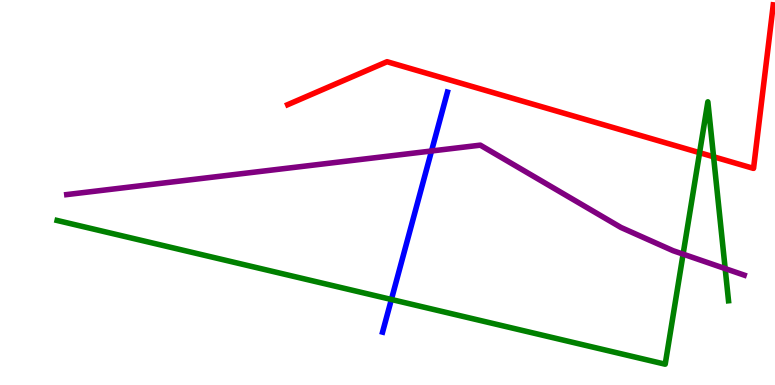[{'lines': ['blue', 'red'], 'intersections': []}, {'lines': ['green', 'red'], 'intersections': [{'x': 9.03, 'y': 6.03}, {'x': 9.21, 'y': 5.93}]}, {'lines': ['purple', 'red'], 'intersections': []}, {'lines': ['blue', 'green'], 'intersections': [{'x': 5.05, 'y': 2.22}]}, {'lines': ['blue', 'purple'], 'intersections': [{'x': 5.57, 'y': 6.08}]}, {'lines': ['green', 'purple'], 'intersections': [{'x': 8.81, 'y': 3.4}, {'x': 9.36, 'y': 3.02}]}]